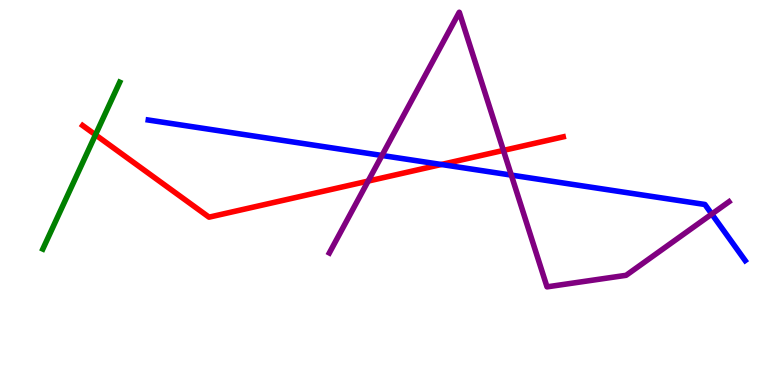[{'lines': ['blue', 'red'], 'intersections': [{'x': 5.69, 'y': 5.73}]}, {'lines': ['green', 'red'], 'intersections': [{'x': 1.23, 'y': 6.5}]}, {'lines': ['purple', 'red'], 'intersections': [{'x': 4.75, 'y': 5.3}, {'x': 6.5, 'y': 6.09}]}, {'lines': ['blue', 'green'], 'intersections': []}, {'lines': ['blue', 'purple'], 'intersections': [{'x': 4.93, 'y': 5.96}, {'x': 6.6, 'y': 5.45}, {'x': 9.18, 'y': 4.44}]}, {'lines': ['green', 'purple'], 'intersections': []}]